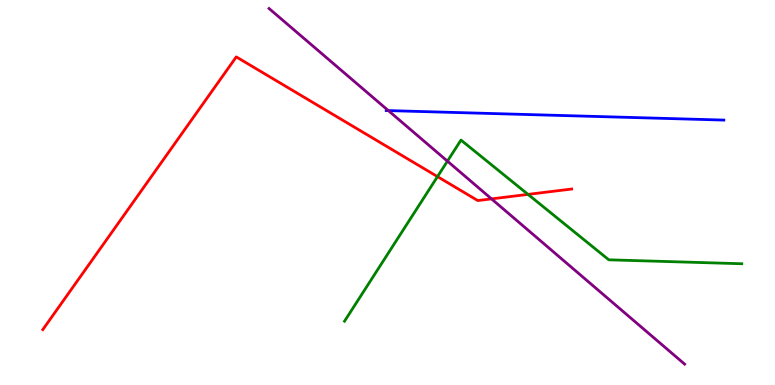[{'lines': ['blue', 'red'], 'intersections': []}, {'lines': ['green', 'red'], 'intersections': [{'x': 5.65, 'y': 5.41}, {'x': 6.81, 'y': 4.95}]}, {'lines': ['purple', 'red'], 'intersections': [{'x': 6.34, 'y': 4.83}]}, {'lines': ['blue', 'green'], 'intersections': []}, {'lines': ['blue', 'purple'], 'intersections': [{'x': 5.01, 'y': 7.13}]}, {'lines': ['green', 'purple'], 'intersections': [{'x': 5.77, 'y': 5.81}]}]